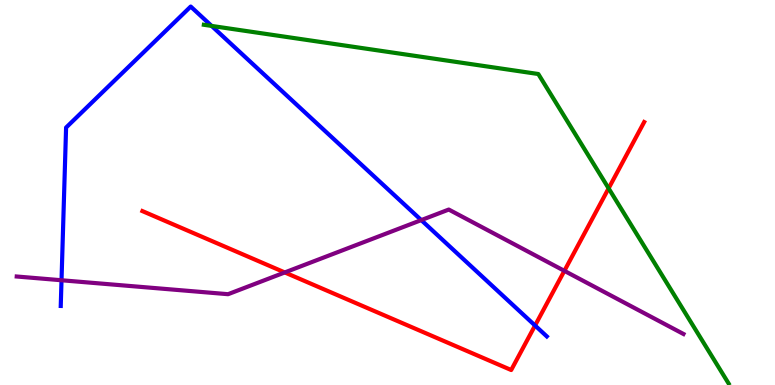[{'lines': ['blue', 'red'], 'intersections': [{'x': 6.9, 'y': 1.55}]}, {'lines': ['green', 'red'], 'intersections': [{'x': 7.85, 'y': 5.11}]}, {'lines': ['purple', 'red'], 'intersections': [{'x': 3.67, 'y': 2.92}, {'x': 7.28, 'y': 2.97}]}, {'lines': ['blue', 'green'], 'intersections': [{'x': 2.73, 'y': 9.33}]}, {'lines': ['blue', 'purple'], 'intersections': [{'x': 0.794, 'y': 2.72}, {'x': 5.44, 'y': 4.28}]}, {'lines': ['green', 'purple'], 'intersections': []}]